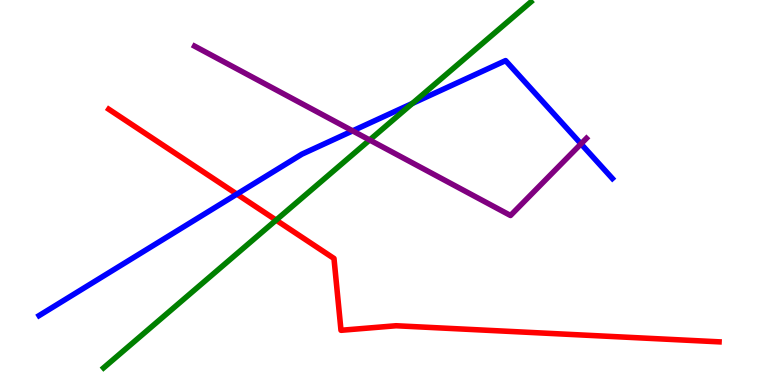[{'lines': ['blue', 'red'], 'intersections': [{'x': 3.06, 'y': 4.96}]}, {'lines': ['green', 'red'], 'intersections': [{'x': 3.56, 'y': 4.28}]}, {'lines': ['purple', 'red'], 'intersections': []}, {'lines': ['blue', 'green'], 'intersections': [{'x': 5.32, 'y': 7.31}]}, {'lines': ['blue', 'purple'], 'intersections': [{'x': 4.55, 'y': 6.6}, {'x': 7.5, 'y': 6.26}]}, {'lines': ['green', 'purple'], 'intersections': [{'x': 4.77, 'y': 6.36}]}]